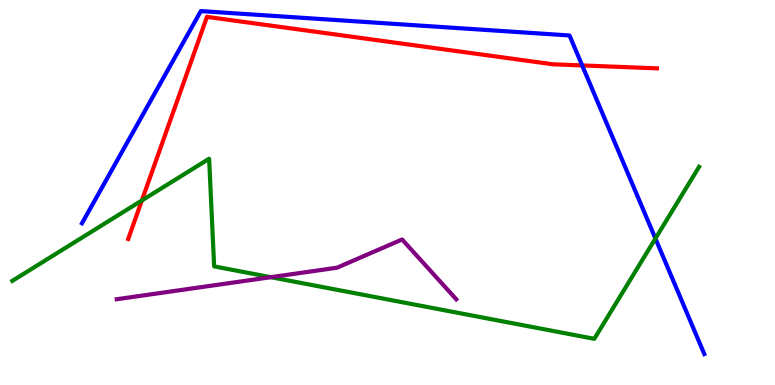[{'lines': ['blue', 'red'], 'intersections': [{'x': 7.51, 'y': 8.3}]}, {'lines': ['green', 'red'], 'intersections': [{'x': 1.83, 'y': 4.79}]}, {'lines': ['purple', 'red'], 'intersections': []}, {'lines': ['blue', 'green'], 'intersections': [{'x': 8.46, 'y': 3.8}]}, {'lines': ['blue', 'purple'], 'intersections': []}, {'lines': ['green', 'purple'], 'intersections': [{'x': 3.49, 'y': 2.8}]}]